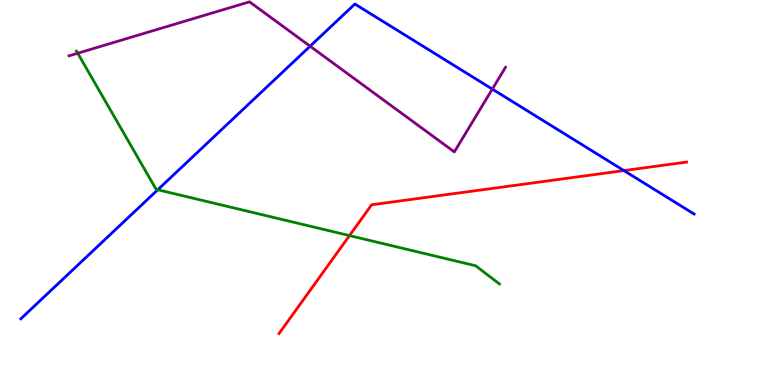[{'lines': ['blue', 'red'], 'intersections': [{'x': 8.05, 'y': 5.57}]}, {'lines': ['green', 'red'], 'intersections': [{'x': 4.51, 'y': 3.88}]}, {'lines': ['purple', 'red'], 'intersections': []}, {'lines': ['blue', 'green'], 'intersections': [{'x': 2.04, 'y': 5.07}]}, {'lines': ['blue', 'purple'], 'intersections': [{'x': 4.0, 'y': 8.8}, {'x': 6.35, 'y': 7.69}]}, {'lines': ['green', 'purple'], 'intersections': [{'x': 1.0, 'y': 8.62}]}]